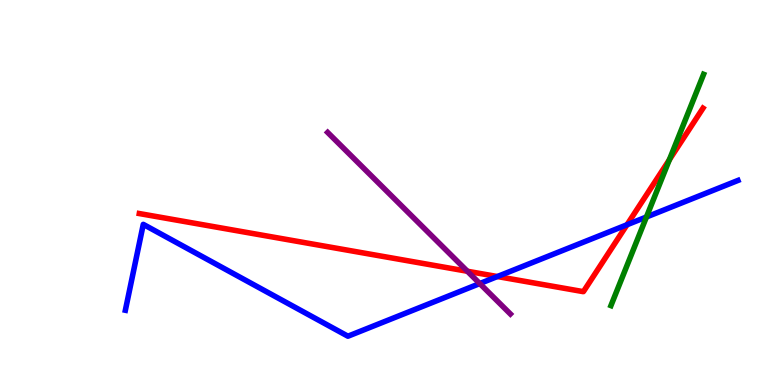[{'lines': ['blue', 'red'], 'intersections': [{'x': 6.42, 'y': 2.82}, {'x': 8.09, 'y': 4.16}]}, {'lines': ['green', 'red'], 'intersections': [{'x': 8.64, 'y': 5.85}]}, {'lines': ['purple', 'red'], 'intersections': [{'x': 6.03, 'y': 2.95}]}, {'lines': ['blue', 'green'], 'intersections': [{'x': 8.34, 'y': 4.36}]}, {'lines': ['blue', 'purple'], 'intersections': [{'x': 6.19, 'y': 2.63}]}, {'lines': ['green', 'purple'], 'intersections': []}]